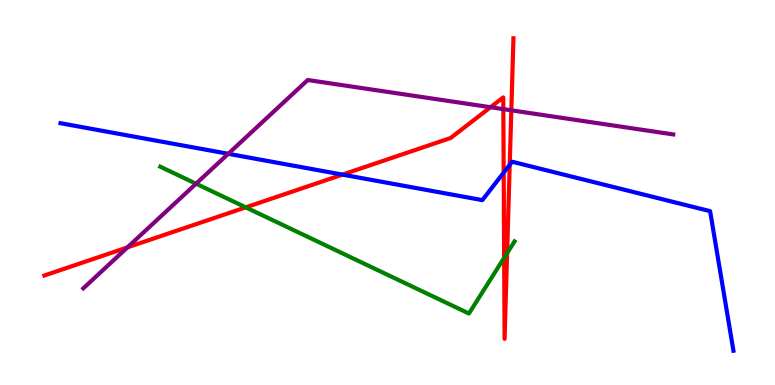[{'lines': ['blue', 'red'], 'intersections': [{'x': 4.42, 'y': 5.46}, {'x': 6.5, 'y': 5.52}, {'x': 6.58, 'y': 5.72}]}, {'lines': ['green', 'red'], 'intersections': [{'x': 3.17, 'y': 4.61}, {'x': 6.51, 'y': 3.3}, {'x': 6.54, 'y': 3.42}]}, {'lines': ['purple', 'red'], 'intersections': [{'x': 1.64, 'y': 3.57}, {'x': 6.33, 'y': 7.21}, {'x': 6.49, 'y': 7.17}, {'x': 6.6, 'y': 7.13}]}, {'lines': ['blue', 'green'], 'intersections': []}, {'lines': ['blue', 'purple'], 'intersections': [{'x': 2.95, 'y': 6.01}]}, {'lines': ['green', 'purple'], 'intersections': [{'x': 2.53, 'y': 5.23}]}]